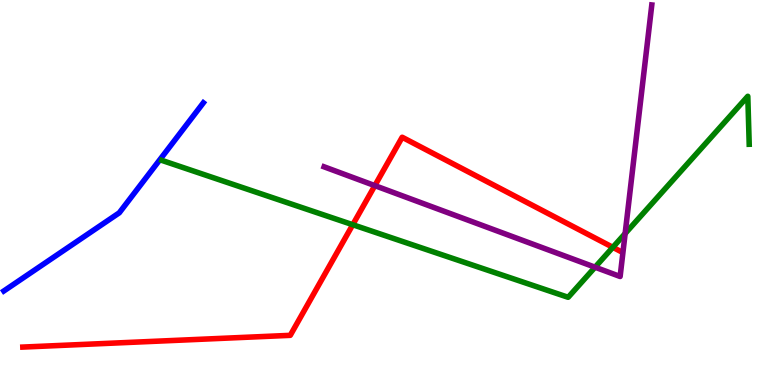[{'lines': ['blue', 'red'], 'intersections': []}, {'lines': ['green', 'red'], 'intersections': [{'x': 4.55, 'y': 4.16}, {'x': 7.91, 'y': 3.58}]}, {'lines': ['purple', 'red'], 'intersections': [{'x': 4.84, 'y': 5.18}]}, {'lines': ['blue', 'green'], 'intersections': []}, {'lines': ['blue', 'purple'], 'intersections': []}, {'lines': ['green', 'purple'], 'intersections': [{'x': 7.68, 'y': 3.06}, {'x': 8.07, 'y': 3.93}]}]